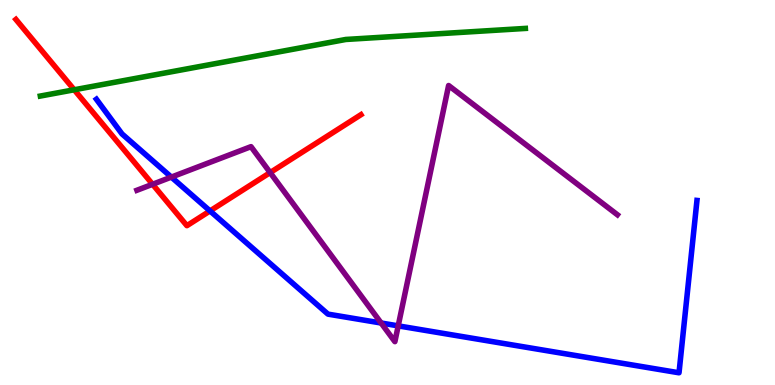[{'lines': ['blue', 'red'], 'intersections': [{'x': 2.71, 'y': 4.52}]}, {'lines': ['green', 'red'], 'intersections': [{'x': 0.958, 'y': 7.67}]}, {'lines': ['purple', 'red'], 'intersections': [{'x': 1.97, 'y': 5.21}, {'x': 3.49, 'y': 5.52}]}, {'lines': ['blue', 'green'], 'intersections': []}, {'lines': ['blue', 'purple'], 'intersections': [{'x': 2.21, 'y': 5.4}, {'x': 4.92, 'y': 1.61}, {'x': 5.14, 'y': 1.54}]}, {'lines': ['green', 'purple'], 'intersections': []}]